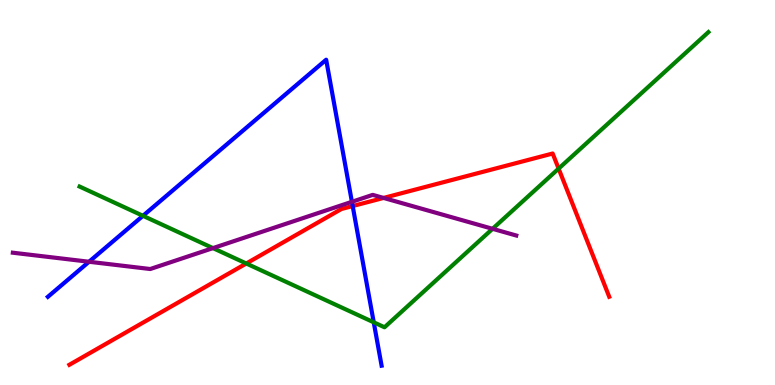[{'lines': ['blue', 'red'], 'intersections': [{'x': 4.55, 'y': 4.65}]}, {'lines': ['green', 'red'], 'intersections': [{'x': 3.18, 'y': 3.16}, {'x': 7.21, 'y': 5.62}]}, {'lines': ['purple', 'red'], 'intersections': [{'x': 4.95, 'y': 4.86}]}, {'lines': ['blue', 'green'], 'intersections': [{'x': 1.84, 'y': 4.39}, {'x': 4.82, 'y': 1.63}]}, {'lines': ['blue', 'purple'], 'intersections': [{'x': 1.15, 'y': 3.2}, {'x': 4.54, 'y': 4.76}]}, {'lines': ['green', 'purple'], 'intersections': [{'x': 2.75, 'y': 3.56}, {'x': 6.36, 'y': 4.06}]}]